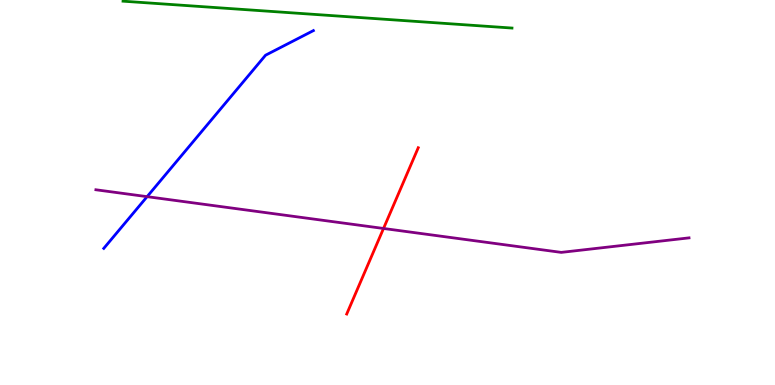[{'lines': ['blue', 'red'], 'intersections': []}, {'lines': ['green', 'red'], 'intersections': []}, {'lines': ['purple', 'red'], 'intersections': [{'x': 4.95, 'y': 4.07}]}, {'lines': ['blue', 'green'], 'intersections': []}, {'lines': ['blue', 'purple'], 'intersections': [{'x': 1.9, 'y': 4.89}]}, {'lines': ['green', 'purple'], 'intersections': []}]